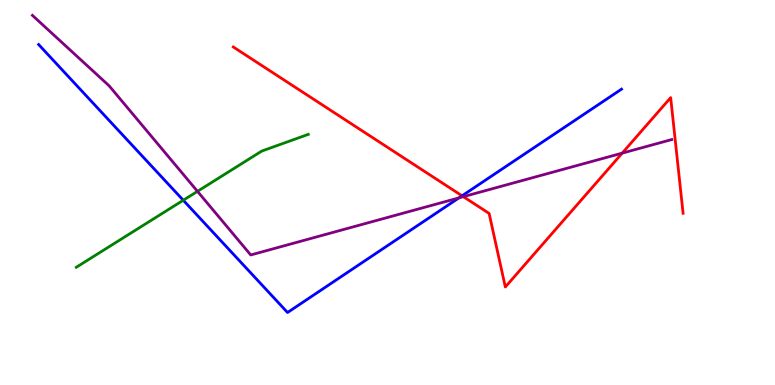[{'lines': ['blue', 'red'], 'intersections': [{'x': 5.96, 'y': 4.91}]}, {'lines': ['green', 'red'], 'intersections': []}, {'lines': ['purple', 'red'], 'intersections': [{'x': 5.98, 'y': 4.89}, {'x': 8.03, 'y': 6.02}]}, {'lines': ['blue', 'green'], 'intersections': [{'x': 2.36, 'y': 4.8}]}, {'lines': ['blue', 'purple'], 'intersections': [{'x': 5.92, 'y': 4.86}]}, {'lines': ['green', 'purple'], 'intersections': [{'x': 2.55, 'y': 5.03}]}]